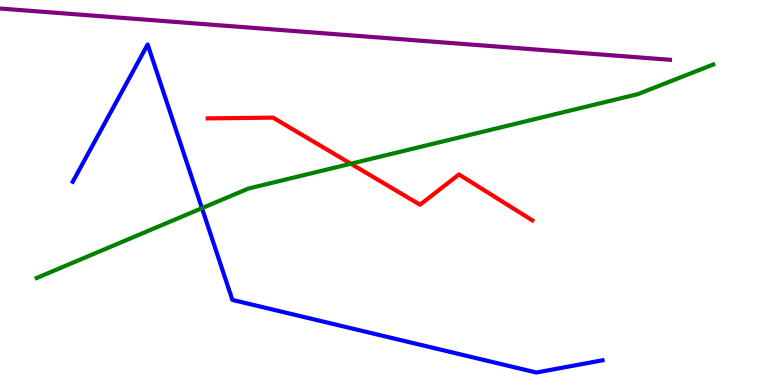[{'lines': ['blue', 'red'], 'intersections': []}, {'lines': ['green', 'red'], 'intersections': [{'x': 4.53, 'y': 5.75}]}, {'lines': ['purple', 'red'], 'intersections': []}, {'lines': ['blue', 'green'], 'intersections': [{'x': 2.61, 'y': 4.59}]}, {'lines': ['blue', 'purple'], 'intersections': []}, {'lines': ['green', 'purple'], 'intersections': []}]